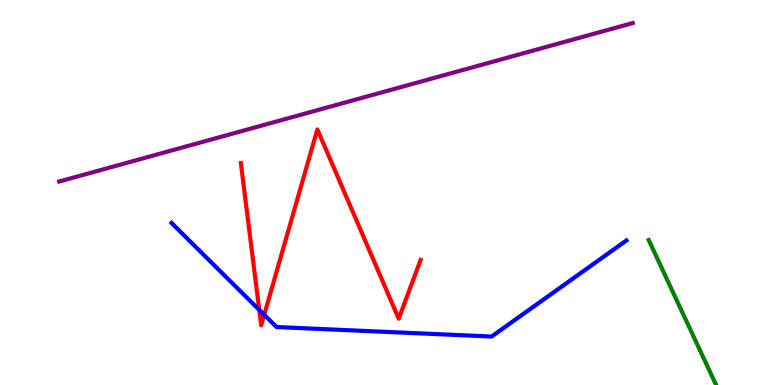[{'lines': ['blue', 'red'], 'intersections': [{'x': 3.35, 'y': 1.95}, {'x': 3.41, 'y': 1.82}]}, {'lines': ['green', 'red'], 'intersections': []}, {'lines': ['purple', 'red'], 'intersections': []}, {'lines': ['blue', 'green'], 'intersections': []}, {'lines': ['blue', 'purple'], 'intersections': []}, {'lines': ['green', 'purple'], 'intersections': []}]